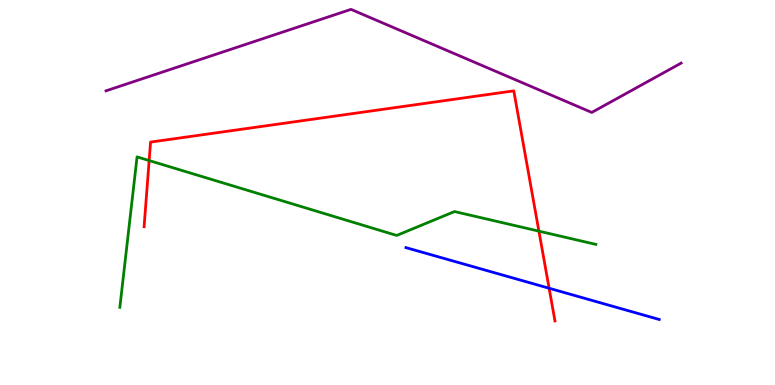[{'lines': ['blue', 'red'], 'intersections': [{'x': 7.09, 'y': 2.51}]}, {'lines': ['green', 'red'], 'intersections': [{'x': 1.92, 'y': 5.83}, {'x': 6.95, 'y': 4.0}]}, {'lines': ['purple', 'red'], 'intersections': []}, {'lines': ['blue', 'green'], 'intersections': []}, {'lines': ['blue', 'purple'], 'intersections': []}, {'lines': ['green', 'purple'], 'intersections': []}]